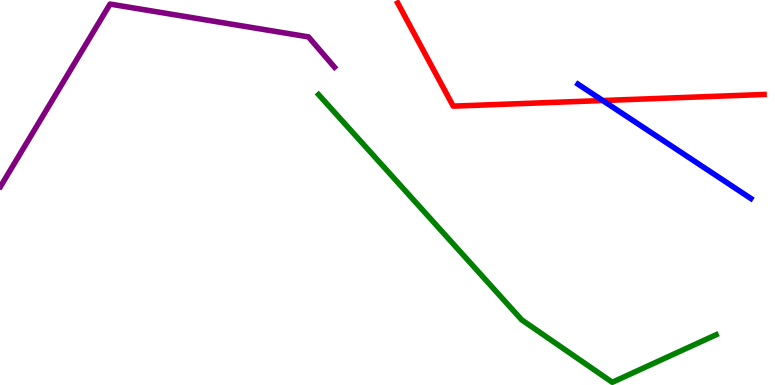[{'lines': ['blue', 'red'], 'intersections': [{'x': 7.78, 'y': 7.39}]}, {'lines': ['green', 'red'], 'intersections': []}, {'lines': ['purple', 'red'], 'intersections': []}, {'lines': ['blue', 'green'], 'intersections': []}, {'lines': ['blue', 'purple'], 'intersections': []}, {'lines': ['green', 'purple'], 'intersections': []}]